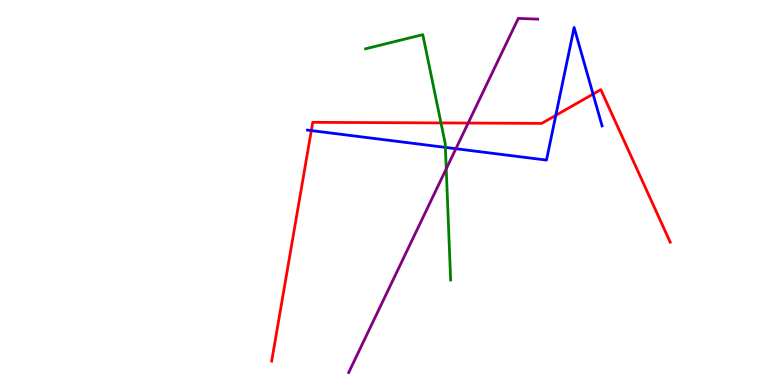[{'lines': ['blue', 'red'], 'intersections': [{'x': 4.02, 'y': 6.61}, {'x': 7.17, 'y': 7.0}, {'x': 7.65, 'y': 7.56}]}, {'lines': ['green', 'red'], 'intersections': [{'x': 5.69, 'y': 6.81}]}, {'lines': ['purple', 'red'], 'intersections': [{'x': 6.04, 'y': 6.8}]}, {'lines': ['blue', 'green'], 'intersections': [{'x': 5.75, 'y': 6.17}]}, {'lines': ['blue', 'purple'], 'intersections': [{'x': 5.88, 'y': 6.14}]}, {'lines': ['green', 'purple'], 'intersections': [{'x': 5.76, 'y': 5.61}]}]